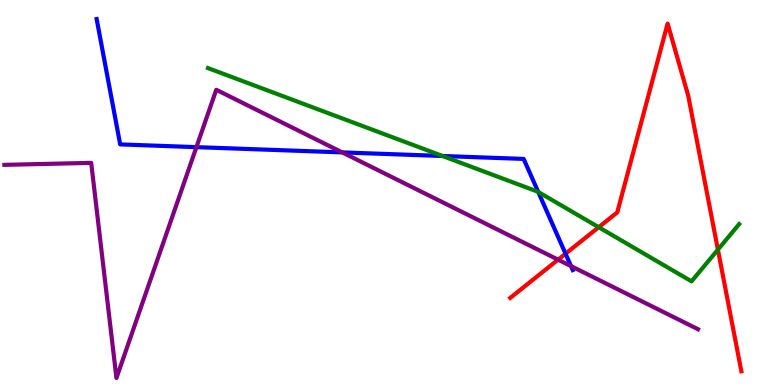[{'lines': ['blue', 'red'], 'intersections': [{'x': 7.3, 'y': 3.41}]}, {'lines': ['green', 'red'], 'intersections': [{'x': 7.73, 'y': 4.1}, {'x': 9.26, 'y': 3.52}]}, {'lines': ['purple', 'red'], 'intersections': [{'x': 7.2, 'y': 3.26}]}, {'lines': ['blue', 'green'], 'intersections': [{'x': 5.71, 'y': 5.95}, {'x': 6.95, 'y': 5.01}]}, {'lines': ['blue', 'purple'], 'intersections': [{'x': 2.53, 'y': 6.18}, {'x': 4.42, 'y': 6.04}, {'x': 7.37, 'y': 3.09}]}, {'lines': ['green', 'purple'], 'intersections': []}]